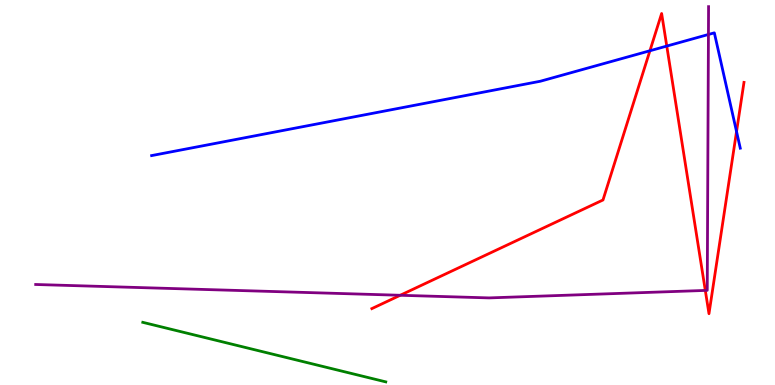[{'lines': ['blue', 'red'], 'intersections': [{'x': 8.39, 'y': 8.68}, {'x': 8.6, 'y': 8.8}, {'x': 9.5, 'y': 6.58}]}, {'lines': ['green', 'red'], 'intersections': []}, {'lines': ['purple', 'red'], 'intersections': [{'x': 5.16, 'y': 2.33}, {'x': 9.1, 'y': 2.46}]}, {'lines': ['blue', 'green'], 'intersections': []}, {'lines': ['blue', 'purple'], 'intersections': [{'x': 9.14, 'y': 9.1}]}, {'lines': ['green', 'purple'], 'intersections': []}]